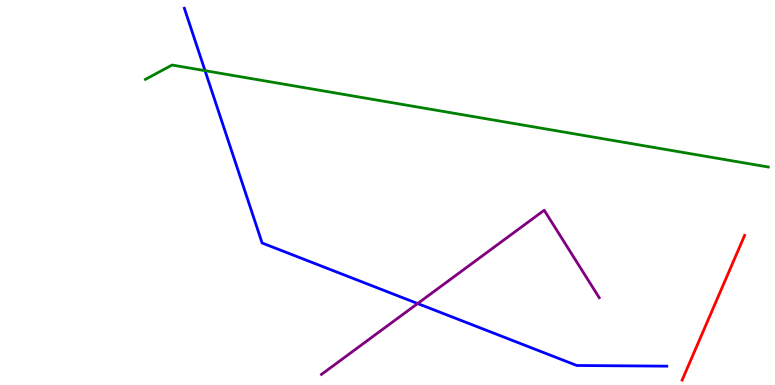[{'lines': ['blue', 'red'], 'intersections': []}, {'lines': ['green', 'red'], 'intersections': []}, {'lines': ['purple', 'red'], 'intersections': []}, {'lines': ['blue', 'green'], 'intersections': [{'x': 2.65, 'y': 8.16}]}, {'lines': ['blue', 'purple'], 'intersections': [{'x': 5.39, 'y': 2.12}]}, {'lines': ['green', 'purple'], 'intersections': []}]